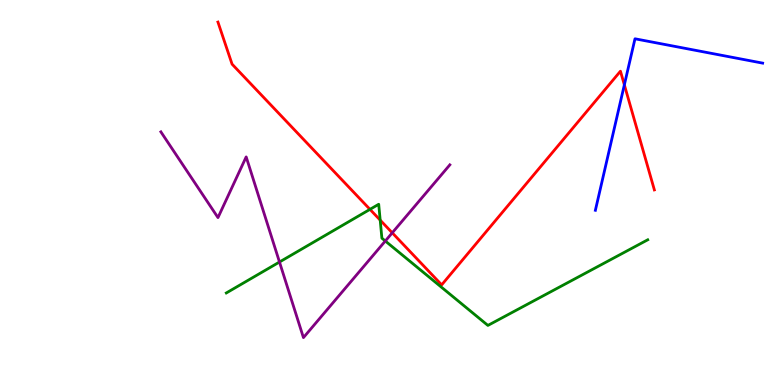[{'lines': ['blue', 'red'], 'intersections': [{'x': 8.06, 'y': 7.8}]}, {'lines': ['green', 'red'], 'intersections': [{'x': 4.77, 'y': 4.56}, {'x': 4.91, 'y': 4.28}]}, {'lines': ['purple', 'red'], 'intersections': [{'x': 5.06, 'y': 3.95}]}, {'lines': ['blue', 'green'], 'intersections': []}, {'lines': ['blue', 'purple'], 'intersections': []}, {'lines': ['green', 'purple'], 'intersections': [{'x': 3.61, 'y': 3.19}, {'x': 4.97, 'y': 3.74}]}]